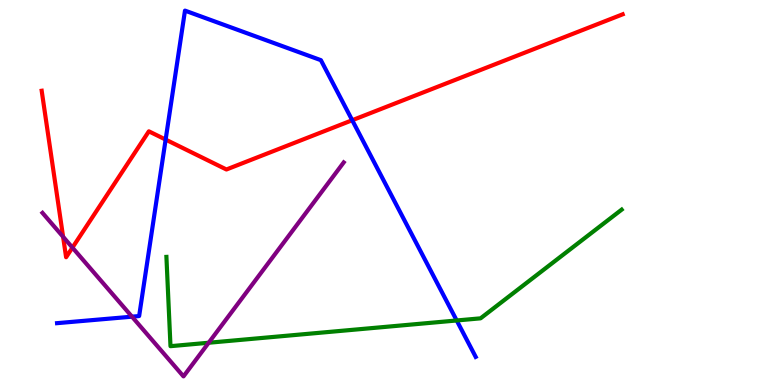[{'lines': ['blue', 'red'], 'intersections': [{'x': 2.14, 'y': 6.37}, {'x': 4.54, 'y': 6.88}]}, {'lines': ['green', 'red'], 'intersections': []}, {'lines': ['purple', 'red'], 'intersections': [{'x': 0.814, 'y': 3.85}, {'x': 0.935, 'y': 3.57}]}, {'lines': ['blue', 'green'], 'intersections': [{'x': 5.89, 'y': 1.68}]}, {'lines': ['blue', 'purple'], 'intersections': [{'x': 1.7, 'y': 1.77}]}, {'lines': ['green', 'purple'], 'intersections': [{'x': 2.69, 'y': 1.1}]}]